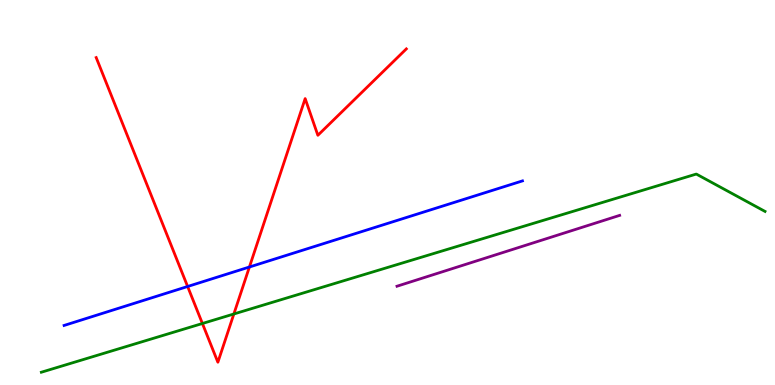[{'lines': ['blue', 'red'], 'intersections': [{'x': 2.42, 'y': 2.56}, {'x': 3.22, 'y': 3.06}]}, {'lines': ['green', 'red'], 'intersections': [{'x': 2.61, 'y': 1.6}, {'x': 3.02, 'y': 1.84}]}, {'lines': ['purple', 'red'], 'intersections': []}, {'lines': ['blue', 'green'], 'intersections': []}, {'lines': ['blue', 'purple'], 'intersections': []}, {'lines': ['green', 'purple'], 'intersections': []}]